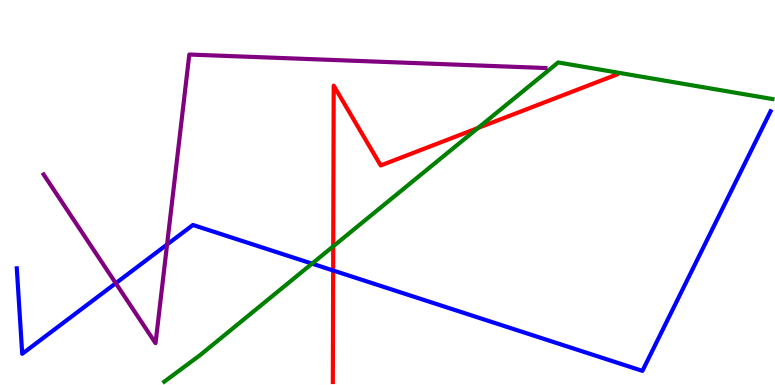[{'lines': ['blue', 'red'], 'intersections': [{'x': 4.3, 'y': 2.97}]}, {'lines': ['green', 'red'], 'intersections': [{'x': 4.3, 'y': 3.6}, {'x': 6.17, 'y': 6.68}]}, {'lines': ['purple', 'red'], 'intersections': []}, {'lines': ['blue', 'green'], 'intersections': [{'x': 4.03, 'y': 3.15}]}, {'lines': ['blue', 'purple'], 'intersections': [{'x': 1.49, 'y': 2.64}, {'x': 2.16, 'y': 3.65}]}, {'lines': ['green', 'purple'], 'intersections': []}]